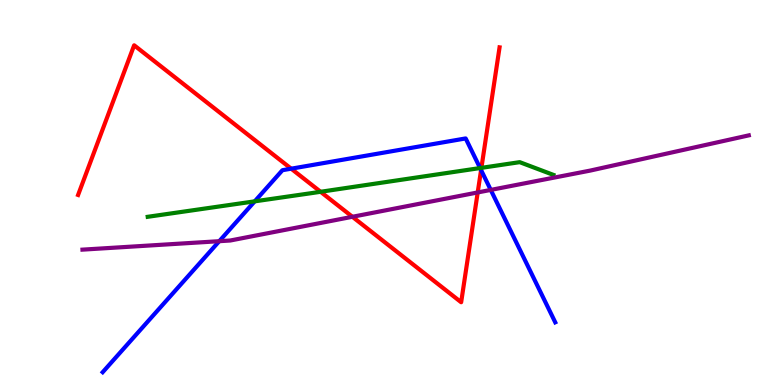[{'lines': ['blue', 'red'], 'intersections': [{'x': 3.76, 'y': 5.62}, {'x': 6.21, 'y': 5.58}]}, {'lines': ['green', 'red'], 'intersections': [{'x': 4.14, 'y': 5.02}, {'x': 6.21, 'y': 5.64}]}, {'lines': ['purple', 'red'], 'intersections': [{'x': 4.55, 'y': 4.37}, {'x': 6.16, 'y': 5.0}]}, {'lines': ['blue', 'green'], 'intersections': [{'x': 3.29, 'y': 4.77}, {'x': 6.19, 'y': 5.64}]}, {'lines': ['blue', 'purple'], 'intersections': [{'x': 2.83, 'y': 3.74}, {'x': 6.33, 'y': 5.07}]}, {'lines': ['green', 'purple'], 'intersections': []}]